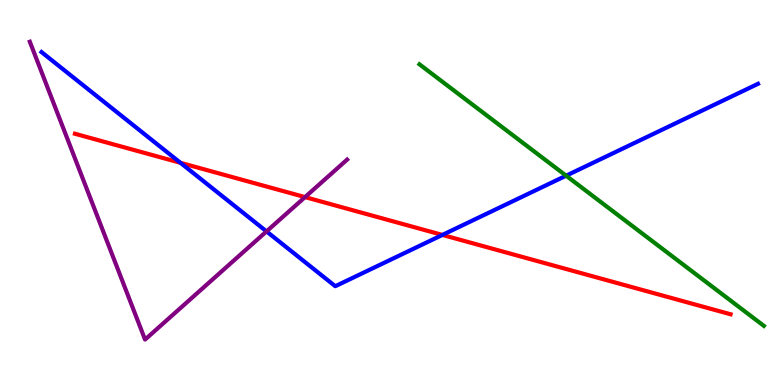[{'lines': ['blue', 'red'], 'intersections': [{'x': 2.33, 'y': 5.77}, {'x': 5.71, 'y': 3.9}]}, {'lines': ['green', 'red'], 'intersections': []}, {'lines': ['purple', 'red'], 'intersections': [{'x': 3.94, 'y': 4.88}]}, {'lines': ['blue', 'green'], 'intersections': [{'x': 7.3, 'y': 5.44}]}, {'lines': ['blue', 'purple'], 'intersections': [{'x': 3.44, 'y': 3.99}]}, {'lines': ['green', 'purple'], 'intersections': []}]